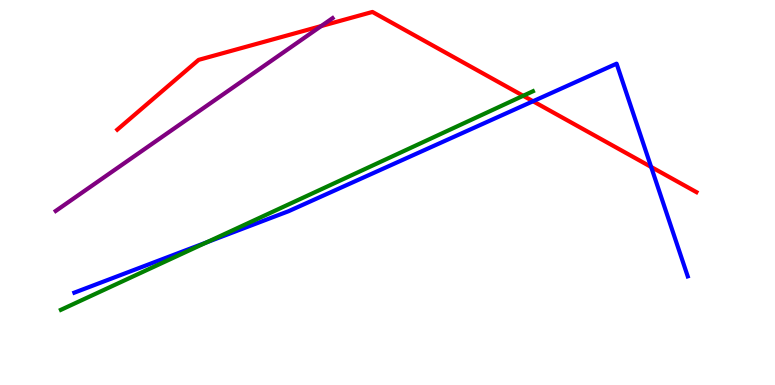[{'lines': ['blue', 'red'], 'intersections': [{'x': 6.88, 'y': 7.37}, {'x': 8.4, 'y': 5.66}]}, {'lines': ['green', 'red'], 'intersections': [{'x': 6.75, 'y': 7.51}]}, {'lines': ['purple', 'red'], 'intersections': [{'x': 4.14, 'y': 9.32}]}, {'lines': ['blue', 'green'], 'intersections': [{'x': 2.67, 'y': 3.7}]}, {'lines': ['blue', 'purple'], 'intersections': []}, {'lines': ['green', 'purple'], 'intersections': []}]